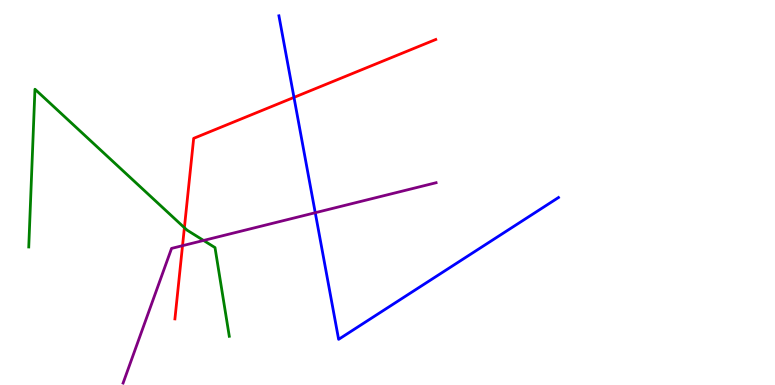[{'lines': ['blue', 'red'], 'intersections': [{'x': 3.79, 'y': 7.47}]}, {'lines': ['green', 'red'], 'intersections': [{'x': 2.38, 'y': 4.09}]}, {'lines': ['purple', 'red'], 'intersections': [{'x': 2.36, 'y': 3.62}]}, {'lines': ['blue', 'green'], 'intersections': []}, {'lines': ['blue', 'purple'], 'intersections': [{'x': 4.07, 'y': 4.47}]}, {'lines': ['green', 'purple'], 'intersections': [{'x': 2.63, 'y': 3.75}]}]